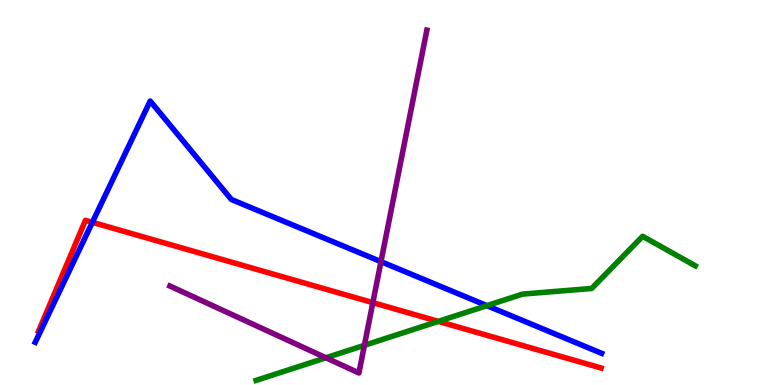[{'lines': ['blue', 'red'], 'intersections': [{'x': 1.19, 'y': 4.22}]}, {'lines': ['green', 'red'], 'intersections': [{'x': 5.66, 'y': 1.65}]}, {'lines': ['purple', 'red'], 'intersections': [{'x': 4.81, 'y': 2.14}]}, {'lines': ['blue', 'green'], 'intersections': [{'x': 6.28, 'y': 2.06}]}, {'lines': ['blue', 'purple'], 'intersections': [{'x': 4.92, 'y': 3.2}]}, {'lines': ['green', 'purple'], 'intersections': [{'x': 4.21, 'y': 0.707}, {'x': 4.7, 'y': 1.03}]}]